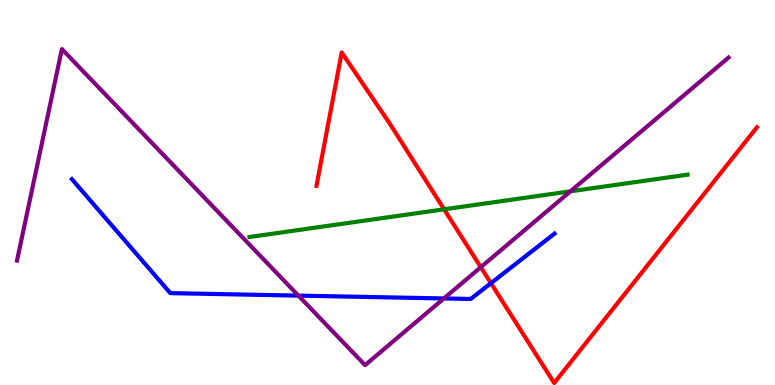[{'lines': ['blue', 'red'], 'intersections': [{'x': 6.33, 'y': 2.64}]}, {'lines': ['green', 'red'], 'intersections': [{'x': 5.73, 'y': 4.56}]}, {'lines': ['purple', 'red'], 'intersections': [{'x': 6.2, 'y': 3.06}]}, {'lines': ['blue', 'green'], 'intersections': []}, {'lines': ['blue', 'purple'], 'intersections': [{'x': 3.85, 'y': 2.32}, {'x': 5.73, 'y': 2.25}]}, {'lines': ['green', 'purple'], 'intersections': [{'x': 7.36, 'y': 5.03}]}]